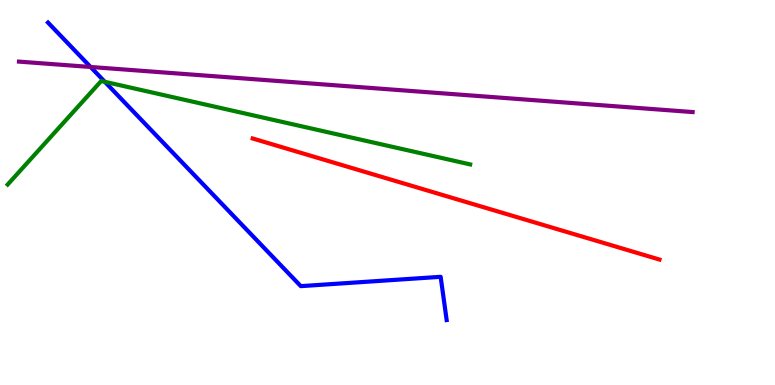[{'lines': ['blue', 'red'], 'intersections': []}, {'lines': ['green', 'red'], 'intersections': []}, {'lines': ['purple', 'red'], 'intersections': []}, {'lines': ['blue', 'green'], 'intersections': [{'x': 1.35, 'y': 7.88}]}, {'lines': ['blue', 'purple'], 'intersections': [{'x': 1.17, 'y': 8.26}]}, {'lines': ['green', 'purple'], 'intersections': []}]